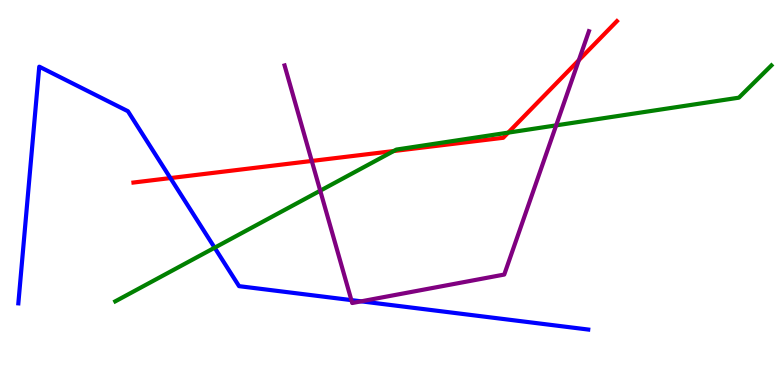[{'lines': ['blue', 'red'], 'intersections': [{'x': 2.2, 'y': 5.37}]}, {'lines': ['green', 'red'], 'intersections': [{'x': 5.08, 'y': 6.08}, {'x': 6.56, 'y': 6.56}]}, {'lines': ['purple', 'red'], 'intersections': [{'x': 4.02, 'y': 5.82}, {'x': 7.47, 'y': 8.44}]}, {'lines': ['blue', 'green'], 'intersections': [{'x': 2.77, 'y': 3.57}]}, {'lines': ['blue', 'purple'], 'intersections': [{'x': 4.53, 'y': 2.2}, {'x': 4.66, 'y': 2.17}]}, {'lines': ['green', 'purple'], 'intersections': [{'x': 4.13, 'y': 5.05}, {'x': 7.18, 'y': 6.74}]}]